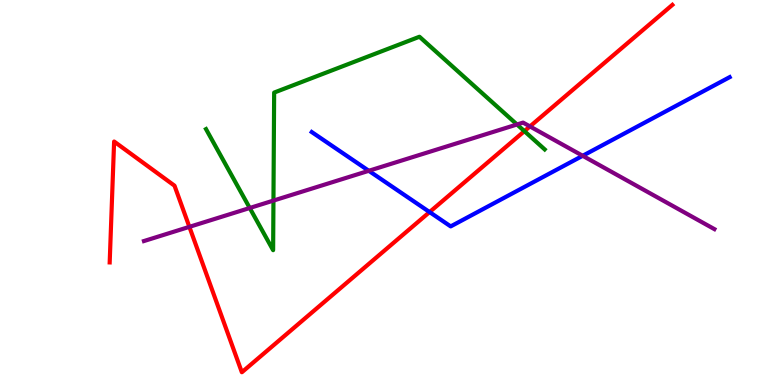[{'lines': ['blue', 'red'], 'intersections': [{'x': 5.54, 'y': 4.49}]}, {'lines': ['green', 'red'], 'intersections': [{'x': 6.77, 'y': 6.59}]}, {'lines': ['purple', 'red'], 'intersections': [{'x': 2.44, 'y': 4.11}, {'x': 6.84, 'y': 6.72}]}, {'lines': ['blue', 'green'], 'intersections': []}, {'lines': ['blue', 'purple'], 'intersections': [{'x': 4.76, 'y': 5.56}, {'x': 7.52, 'y': 5.95}]}, {'lines': ['green', 'purple'], 'intersections': [{'x': 3.22, 'y': 4.6}, {'x': 3.53, 'y': 4.79}, {'x': 6.67, 'y': 6.77}]}]